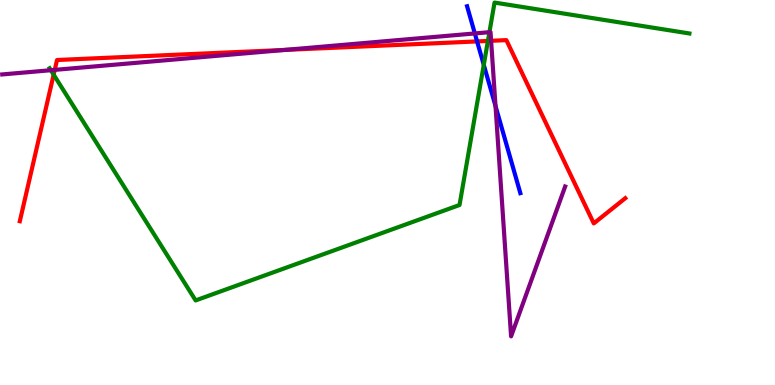[{'lines': ['blue', 'red'], 'intersections': [{'x': 6.16, 'y': 8.92}]}, {'lines': ['green', 'red'], 'intersections': [{'x': 0.692, 'y': 8.06}, {'x': 6.3, 'y': 8.94}]}, {'lines': ['purple', 'red'], 'intersections': [{'x': 0.707, 'y': 8.19}, {'x': 3.67, 'y': 8.7}, {'x': 6.34, 'y': 8.94}]}, {'lines': ['blue', 'green'], 'intersections': [{'x': 6.24, 'y': 8.32}]}, {'lines': ['blue', 'purple'], 'intersections': [{'x': 6.13, 'y': 9.13}, {'x': 6.39, 'y': 7.24}]}, {'lines': ['green', 'purple'], 'intersections': [{'x': 0.656, 'y': 8.18}, {'x': 6.32, 'y': 9.16}]}]